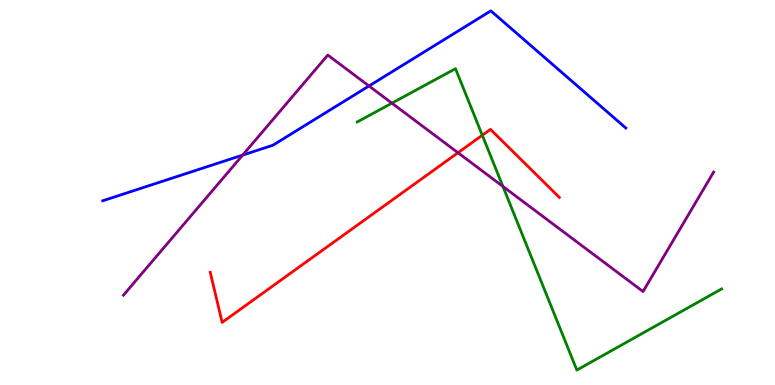[{'lines': ['blue', 'red'], 'intersections': []}, {'lines': ['green', 'red'], 'intersections': [{'x': 6.22, 'y': 6.49}]}, {'lines': ['purple', 'red'], 'intersections': [{'x': 5.91, 'y': 6.03}]}, {'lines': ['blue', 'green'], 'intersections': []}, {'lines': ['blue', 'purple'], 'intersections': [{'x': 3.13, 'y': 5.97}, {'x': 4.76, 'y': 7.77}]}, {'lines': ['green', 'purple'], 'intersections': [{'x': 5.06, 'y': 7.32}, {'x': 6.49, 'y': 5.16}]}]